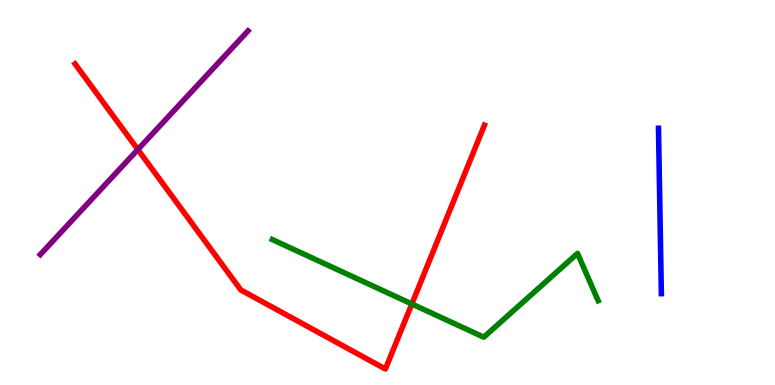[{'lines': ['blue', 'red'], 'intersections': []}, {'lines': ['green', 'red'], 'intersections': [{'x': 5.31, 'y': 2.1}]}, {'lines': ['purple', 'red'], 'intersections': [{'x': 1.78, 'y': 6.12}]}, {'lines': ['blue', 'green'], 'intersections': []}, {'lines': ['blue', 'purple'], 'intersections': []}, {'lines': ['green', 'purple'], 'intersections': []}]